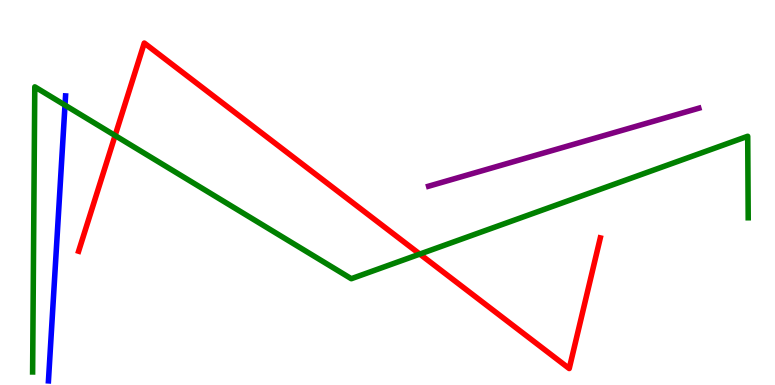[{'lines': ['blue', 'red'], 'intersections': []}, {'lines': ['green', 'red'], 'intersections': [{'x': 1.49, 'y': 6.48}, {'x': 5.42, 'y': 3.4}]}, {'lines': ['purple', 'red'], 'intersections': []}, {'lines': ['blue', 'green'], 'intersections': [{'x': 0.839, 'y': 7.27}]}, {'lines': ['blue', 'purple'], 'intersections': []}, {'lines': ['green', 'purple'], 'intersections': []}]